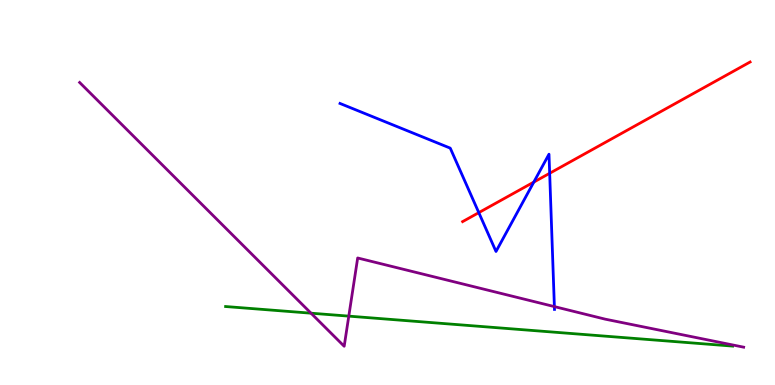[{'lines': ['blue', 'red'], 'intersections': [{'x': 6.18, 'y': 4.48}, {'x': 6.89, 'y': 5.27}, {'x': 7.09, 'y': 5.5}]}, {'lines': ['green', 'red'], 'intersections': []}, {'lines': ['purple', 'red'], 'intersections': []}, {'lines': ['blue', 'green'], 'intersections': []}, {'lines': ['blue', 'purple'], 'intersections': [{'x': 7.15, 'y': 2.04}]}, {'lines': ['green', 'purple'], 'intersections': [{'x': 4.01, 'y': 1.87}, {'x': 4.5, 'y': 1.79}]}]